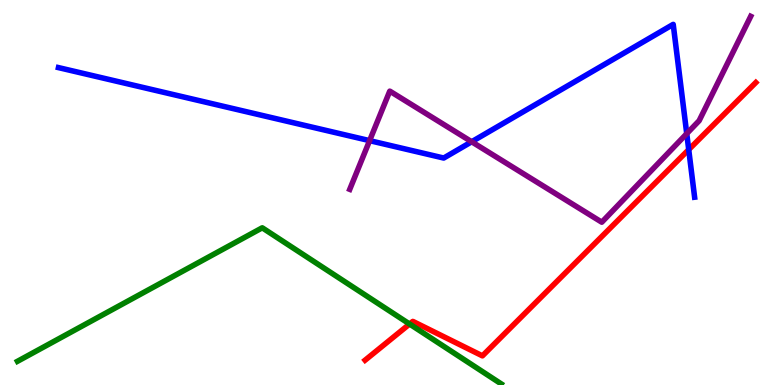[{'lines': ['blue', 'red'], 'intersections': [{'x': 8.89, 'y': 6.11}]}, {'lines': ['green', 'red'], 'intersections': [{'x': 5.28, 'y': 1.58}]}, {'lines': ['purple', 'red'], 'intersections': []}, {'lines': ['blue', 'green'], 'intersections': []}, {'lines': ['blue', 'purple'], 'intersections': [{'x': 4.77, 'y': 6.35}, {'x': 6.09, 'y': 6.32}, {'x': 8.86, 'y': 6.53}]}, {'lines': ['green', 'purple'], 'intersections': []}]